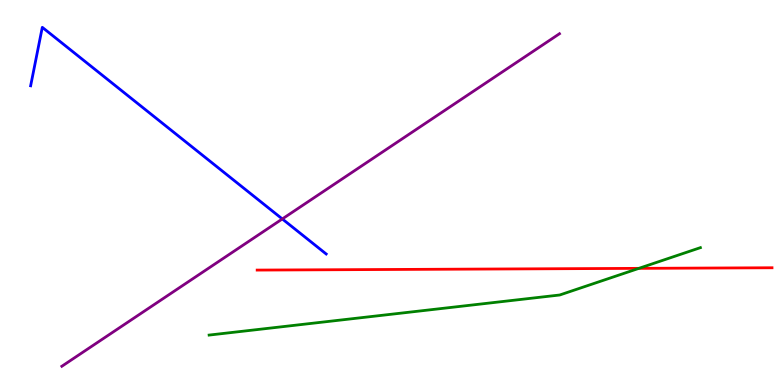[{'lines': ['blue', 'red'], 'intersections': []}, {'lines': ['green', 'red'], 'intersections': [{'x': 8.24, 'y': 3.03}]}, {'lines': ['purple', 'red'], 'intersections': []}, {'lines': ['blue', 'green'], 'intersections': []}, {'lines': ['blue', 'purple'], 'intersections': [{'x': 3.64, 'y': 4.31}]}, {'lines': ['green', 'purple'], 'intersections': []}]